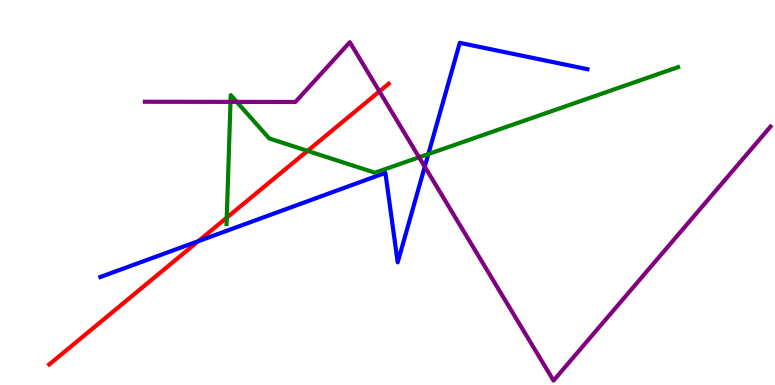[{'lines': ['blue', 'red'], 'intersections': [{'x': 2.56, 'y': 3.74}]}, {'lines': ['green', 'red'], 'intersections': [{'x': 2.93, 'y': 4.35}, {'x': 3.97, 'y': 6.08}]}, {'lines': ['purple', 'red'], 'intersections': [{'x': 4.9, 'y': 7.63}]}, {'lines': ['blue', 'green'], 'intersections': [{'x': 5.53, 'y': 6.0}]}, {'lines': ['blue', 'purple'], 'intersections': [{'x': 5.48, 'y': 5.67}]}, {'lines': ['green', 'purple'], 'intersections': [{'x': 2.97, 'y': 7.35}, {'x': 3.05, 'y': 7.35}, {'x': 5.41, 'y': 5.91}]}]